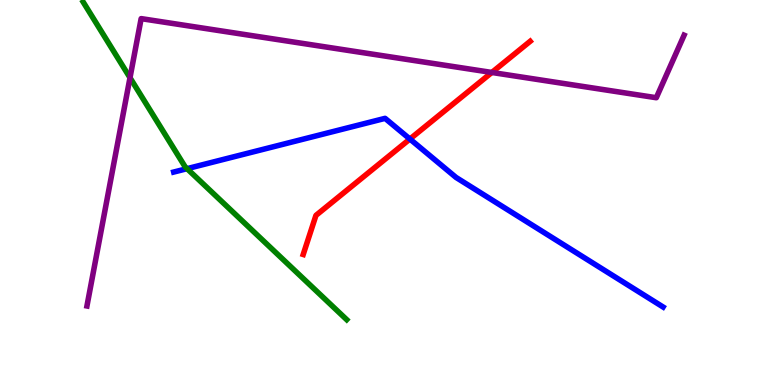[{'lines': ['blue', 'red'], 'intersections': [{'x': 5.29, 'y': 6.39}]}, {'lines': ['green', 'red'], 'intersections': []}, {'lines': ['purple', 'red'], 'intersections': [{'x': 6.35, 'y': 8.12}]}, {'lines': ['blue', 'green'], 'intersections': [{'x': 2.41, 'y': 5.62}]}, {'lines': ['blue', 'purple'], 'intersections': []}, {'lines': ['green', 'purple'], 'intersections': [{'x': 1.68, 'y': 7.98}]}]